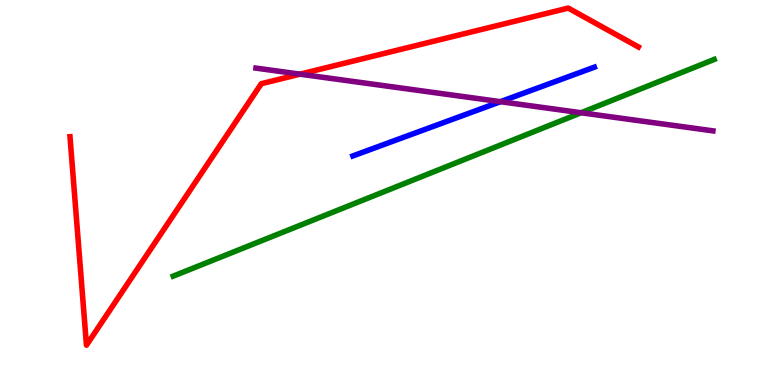[{'lines': ['blue', 'red'], 'intersections': []}, {'lines': ['green', 'red'], 'intersections': []}, {'lines': ['purple', 'red'], 'intersections': [{'x': 3.87, 'y': 8.07}]}, {'lines': ['blue', 'green'], 'intersections': []}, {'lines': ['blue', 'purple'], 'intersections': [{'x': 6.46, 'y': 7.36}]}, {'lines': ['green', 'purple'], 'intersections': [{'x': 7.5, 'y': 7.07}]}]